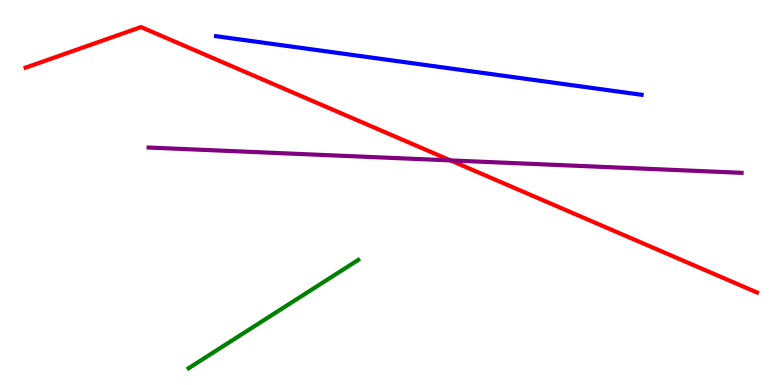[{'lines': ['blue', 'red'], 'intersections': []}, {'lines': ['green', 'red'], 'intersections': []}, {'lines': ['purple', 'red'], 'intersections': [{'x': 5.81, 'y': 5.83}]}, {'lines': ['blue', 'green'], 'intersections': []}, {'lines': ['blue', 'purple'], 'intersections': []}, {'lines': ['green', 'purple'], 'intersections': []}]